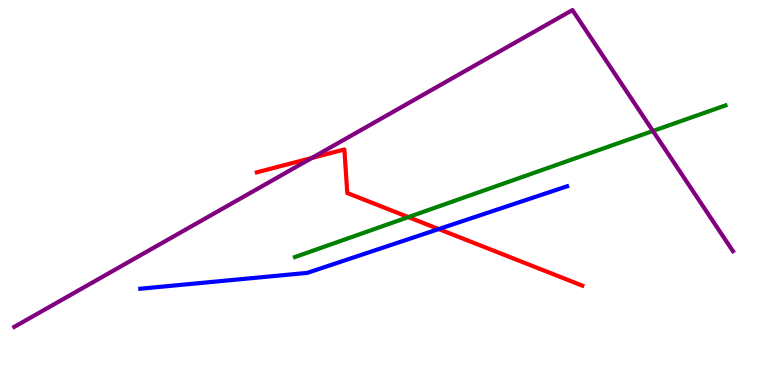[{'lines': ['blue', 'red'], 'intersections': [{'x': 5.66, 'y': 4.05}]}, {'lines': ['green', 'red'], 'intersections': [{'x': 5.27, 'y': 4.36}]}, {'lines': ['purple', 'red'], 'intersections': [{'x': 4.02, 'y': 5.9}]}, {'lines': ['blue', 'green'], 'intersections': []}, {'lines': ['blue', 'purple'], 'intersections': []}, {'lines': ['green', 'purple'], 'intersections': [{'x': 8.42, 'y': 6.6}]}]